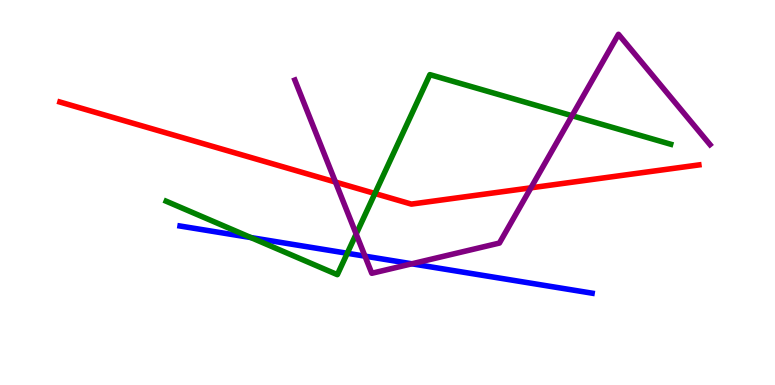[{'lines': ['blue', 'red'], 'intersections': []}, {'lines': ['green', 'red'], 'intersections': [{'x': 4.84, 'y': 4.97}]}, {'lines': ['purple', 'red'], 'intersections': [{'x': 4.33, 'y': 5.27}, {'x': 6.85, 'y': 5.12}]}, {'lines': ['blue', 'green'], 'intersections': [{'x': 3.24, 'y': 3.83}, {'x': 4.48, 'y': 3.42}]}, {'lines': ['blue', 'purple'], 'intersections': [{'x': 4.71, 'y': 3.35}, {'x': 5.31, 'y': 3.15}]}, {'lines': ['green', 'purple'], 'intersections': [{'x': 4.6, 'y': 3.92}, {'x': 7.38, 'y': 6.99}]}]